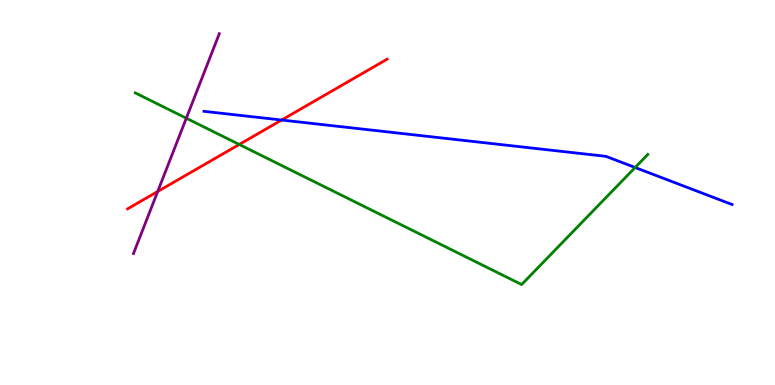[{'lines': ['blue', 'red'], 'intersections': [{'x': 3.63, 'y': 6.88}]}, {'lines': ['green', 'red'], 'intersections': [{'x': 3.09, 'y': 6.25}]}, {'lines': ['purple', 'red'], 'intersections': [{'x': 2.03, 'y': 5.03}]}, {'lines': ['blue', 'green'], 'intersections': [{'x': 8.2, 'y': 5.65}]}, {'lines': ['blue', 'purple'], 'intersections': []}, {'lines': ['green', 'purple'], 'intersections': [{'x': 2.4, 'y': 6.93}]}]